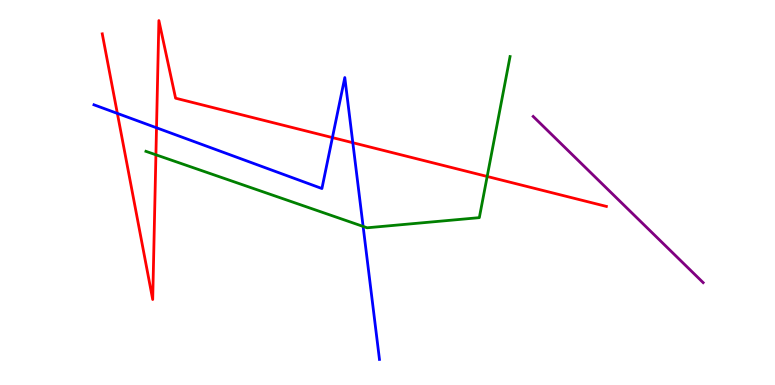[{'lines': ['blue', 'red'], 'intersections': [{'x': 1.51, 'y': 7.05}, {'x': 2.02, 'y': 6.68}, {'x': 4.29, 'y': 6.43}, {'x': 4.55, 'y': 6.29}]}, {'lines': ['green', 'red'], 'intersections': [{'x': 2.01, 'y': 5.98}, {'x': 6.29, 'y': 5.42}]}, {'lines': ['purple', 'red'], 'intersections': []}, {'lines': ['blue', 'green'], 'intersections': [{'x': 4.69, 'y': 4.12}]}, {'lines': ['blue', 'purple'], 'intersections': []}, {'lines': ['green', 'purple'], 'intersections': []}]